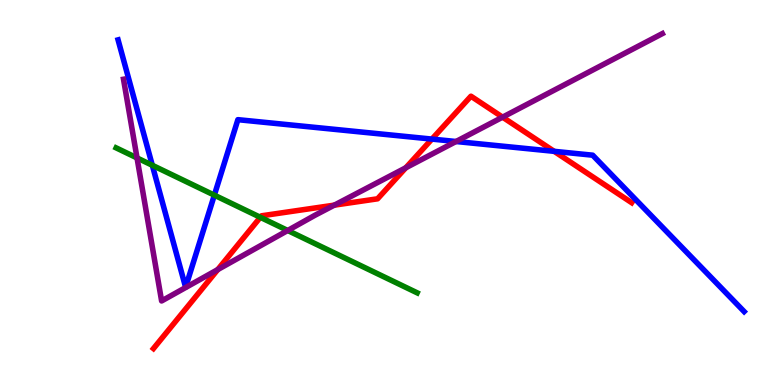[{'lines': ['blue', 'red'], 'intersections': [{'x': 5.57, 'y': 6.39}, {'x': 7.15, 'y': 6.07}]}, {'lines': ['green', 'red'], 'intersections': [{'x': 3.36, 'y': 4.36}]}, {'lines': ['purple', 'red'], 'intersections': [{'x': 2.81, 'y': 3.0}, {'x': 4.31, 'y': 4.67}, {'x': 5.24, 'y': 5.64}, {'x': 6.48, 'y': 6.96}]}, {'lines': ['blue', 'green'], 'intersections': [{'x': 1.97, 'y': 5.71}, {'x': 2.77, 'y': 4.93}]}, {'lines': ['blue', 'purple'], 'intersections': [{'x': 5.88, 'y': 6.32}]}, {'lines': ['green', 'purple'], 'intersections': [{'x': 1.77, 'y': 5.9}, {'x': 3.71, 'y': 4.01}]}]